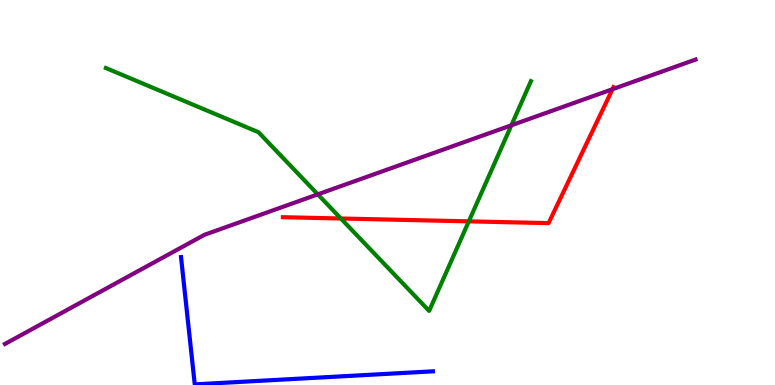[{'lines': ['blue', 'red'], 'intersections': []}, {'lines': ['green', 'red'], 'intersections': [{'x': 4.4, 'y': 4.32}, {'x': 6.05, 'y': 4.25}]}, {'lines': ['purple', 'red'], 'intersections': [{'x': 7.9, 'y': 7.68}]}, {'lines': ['blue', 'green'], 'intersections': []}, {'lines': ['blue', 'purple'], 'intersections': []}, {'lines': ['green', 'purple'], 'intersections': [{'x': 4.1, 'y': 4.95}, {'x': 6.6, 'y': 6.75}]}]